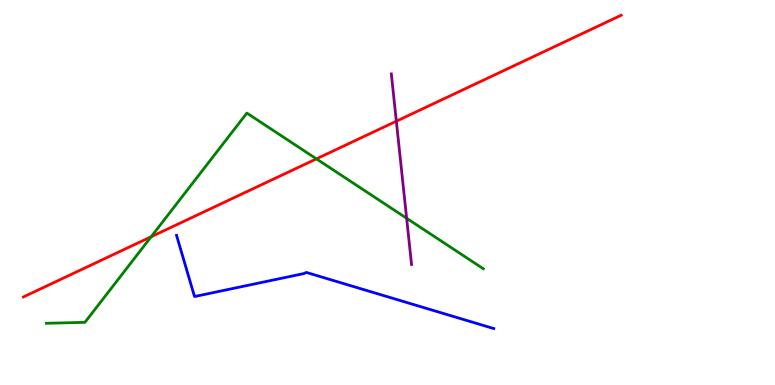[{'lines': ['blue', 'red'], 'intersections': []}, {'lines': ['green', 'red'], 'intersections': [{'x': 1.95, 'y': 3.85}, {'x': 4.08, 'y': 5.87}]}, {'lines': ['purple', 'red'], 'intersections': [{'x': 5.11, 'y': 6.85}]}, {'lines': ['blue', 'green'], 'intersections': []}, {'lines': ['blue', 'purple'], 'intersections': []}, {'lines': ['green', 'purple'], 'intersections': [{'x': 5.25, 'y': 4.33}]}]